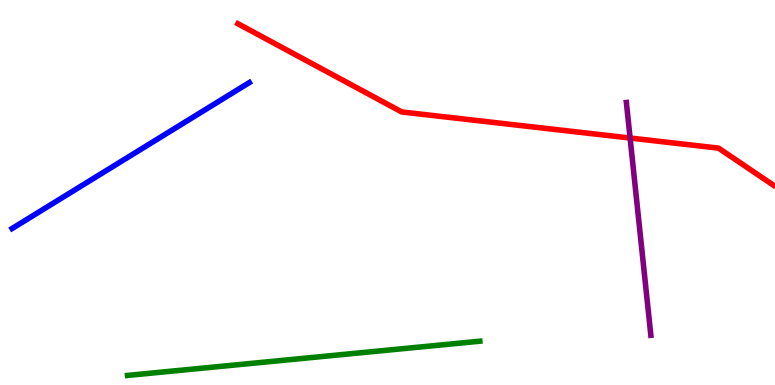[{'lines': ['blue', 'red'], 'intersections': []}, {'lines': ['green', 'red'], 'intersections': []}, {'lines': ['purple', 'red'], 'intersections': [{'x': 8.13, 'y': 6.41}]}, {'lines': ['blue', 'green'], 'intersections': []}, {'lines': ['blue', 'purple'], 'intersections': []}, {'lines': ['green', 'purple'], 'intersections': []}]